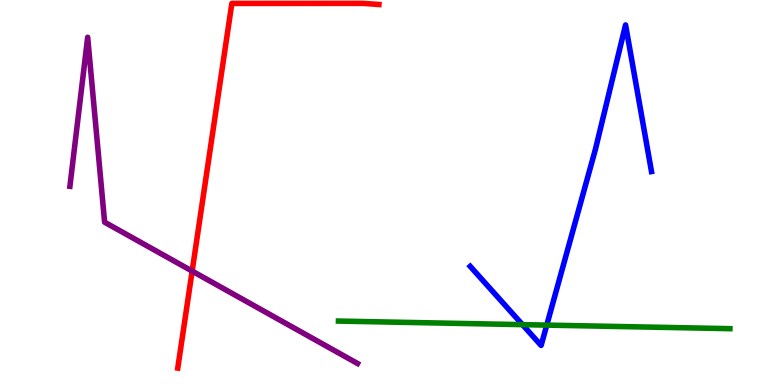[{'lines': ['blue', 'red'], 'intersections': []}, {'lines': ['green', 'red'], 'intersections': []}, {'lines': ['purple', 'red'], 'intersections': [{'x': 2.48, 'y': 2.96}]}, {'lines': ['blue', 'green'], 'intersections': [{'x': 6.74, 'y': 1.57}, {'x': 7.05, 'y': 1.56}]}, {'lines': ['blue', 'purple'], 'intersections': []}, {'lines': ['green', 'purple'], 'intersections': []}]